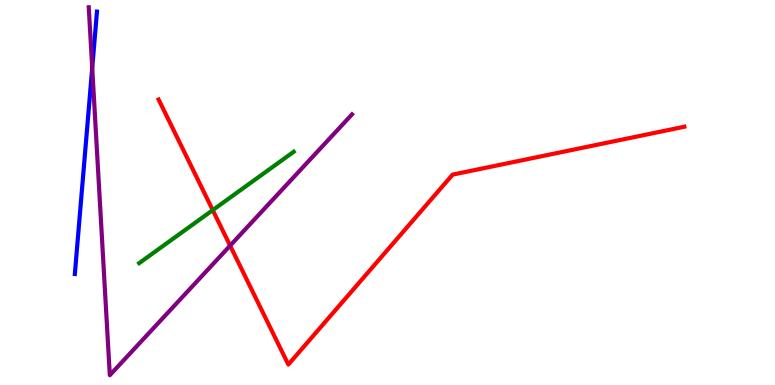[{'lines': ['blue', 'red'], 'intersections': []}, {'lines': ['green', 'red'], 'intersections': [{'x': 2.75, 'y': 4.54}]}, {'lines': ['purple', 'red'], 'intersections': [{'x': 2.97, 'y': 3.62}]}, {'lines': ['blue', 'green'], 'intersections': []}, {'lines': ['blue', 'purple'], 'intersections': [{'x': 1.19, 'y': 8.24}]}, {'lines': ['green', 'purple'], 'intersections': []}]